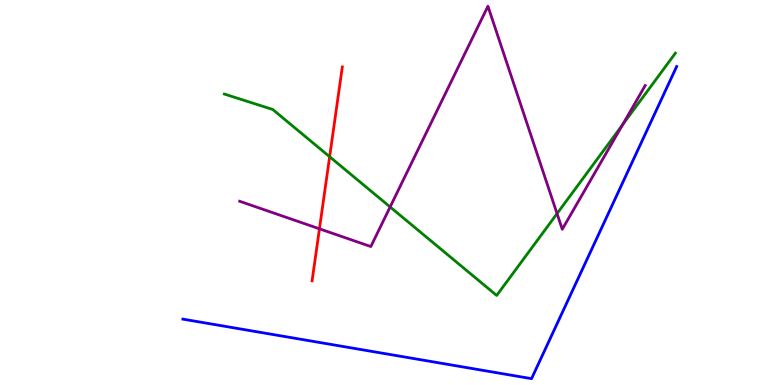[{'lines': ['blue', 'red'], 'intersections': []}, {'lines': ['green', 'red'], 'intersections': [{'x': 4.25, 'y': 5.93}]}, {'lines': ['purple', 'red'], 'intersections': [{'x': 4.12, 'y': 4.06}]}, {'lines': ['blue', 'green'], 'intersections': []}, {'lines': ['blue', 'purple'], 'intersections': []}, {'lines': ['green', 'purple'], 'intersections': [{'x': 5.03, 'y': 4.62}, {'x': 7.19, 'y': 4.45}, {'x': 8.03, 'y': 6.76}]}]